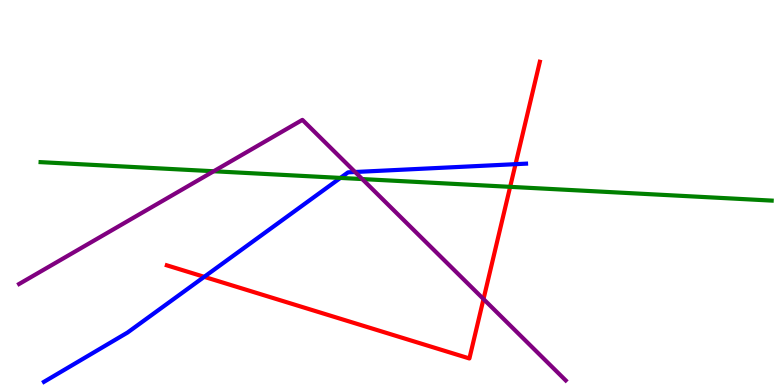[{'lines': ['blue', 'red'], 'intersections': [{'x': 2.64, 'y': 2.81}, {'x': 6.65, 'y': 5.74}]}, {'lines': ['green', 'red'], 'intersections': [{'x': 6.58, 'y': 5.15}]}, {'lines': ['purple', 'red'], 'intersections': [{'x': 6.24, 'y': 2.23}]}, {'lines': ['blue', 'green'], 'intersections': [{'x': 4.39, 'y': 5.38}]}, {'lines': ['blue', 'purple'], 'intersections': [{'x': 4.58, 'y': 5.53}]}, {'lines': ['green', 'purple'], 'intersections': [{'x': 2.76, 'y': 5.55}, {'x': 4.67, 'y': 5.35}]}]